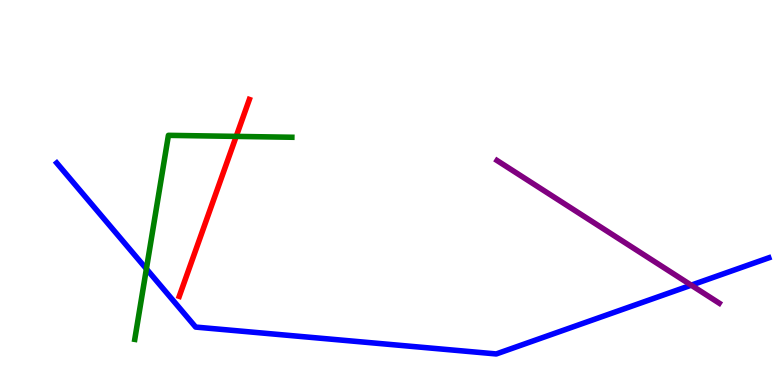[{'lines': ['blue', 'red'], 'intersections': []}, {'lines': ['green', 'red'], 'intersections': [{'x': 3.05, 'y': 6.46}]}, {'lines': ['purple', 'red'], 'intersections': []}, {'lines': ['blue', 'green'], 'intersections': [{'x': 1.89, 'y': 3.02}]}, {'lines': ['blue', 'purple'], 'intersections': [{'x': 8.92, 'y': 2.59}]}, {'lines': ['green', 'purple'], 'intersections': []}]